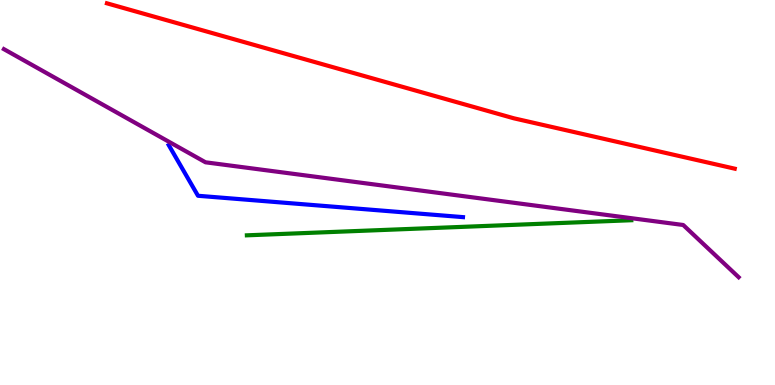[{'lines': ['blue', 'red'], 'intersections': []}, {'lines': ['green', 'red'], 'intersections': []}, {'lines': ['purple', 'red'], 'intersections': []}, {'lines': ['blue', 'green'], 'intersections': []}, {'lines': ['blue', 'purple'], 'intersections': []}, {'lines': ['green', 'purple'], 'intersections': []}]